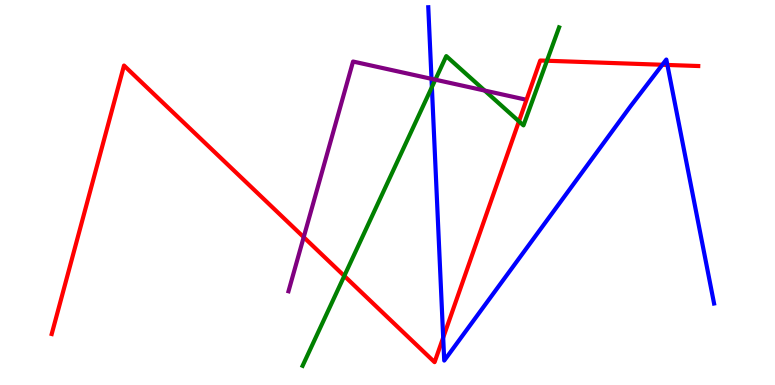[{'lines': ['blue', 'red'], 'intersections': [{'x': 5.72, 'y': 1.23}, {'x': 8.55, 'y': 8.32}, {'x': 8.61, 'y': 8.31}]}, {'lines': ['green', 'red'], 'intersections': [{'x': 4.44, 'y': 2.83}, {'x': 6.7, 'y': 6.85}, {'x': 7.06, 'y': 8.42}]}, {'lines': ['purple', 'red'], 'intersections': [{'x': 3.92, 'y': 3.84}]}, {'lines': ['blue', 'green'], 'intersections': [{'x': 5.57, 'y': 7.74}]}, {'lines': ['blue', 'purple'], 'intersections': [{'x': 5.57, 'y': 7.95}]}, {'lines': ['green', 'purple'], 'intersections': [{'x': 5.62, 'y': 7.93}, {'x': 6.25, 'y': 7.65}]}]